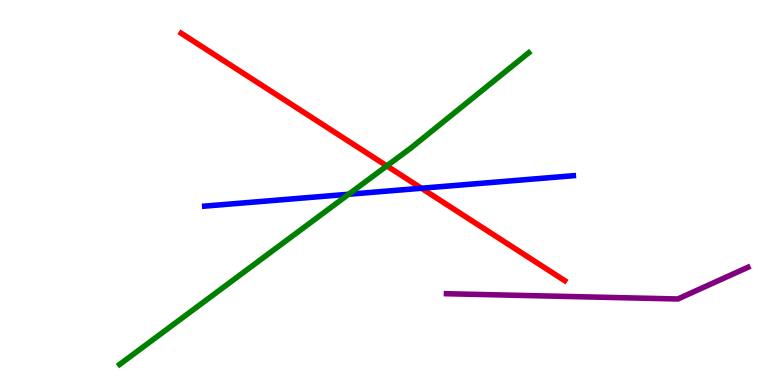[{'lines': ['blue', 'red'], 'intersections': [{'x': 5.44, 'y': 5.11}]}, {'lines': ['green', 'red'], 'intersections': [{'x': 4.99, 'y': 5.69}]}, {'lines': ['purple', 'red'], 'intersections': []}, {'lines': ['blue', 'green'], 'intersections': [{'x': 4.5, 'y': 4.95}]}, {'lines': ['blue', 'purple'], 'intersections': []}, {'lines': ['green', 'purple'], 'intersections': []}]